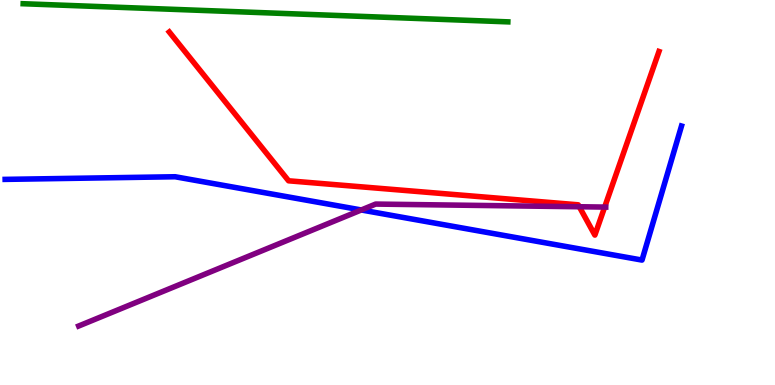[{'lines': ['blue', 'red'], 'intersections': []}, {'lines': ['green', 'red'], 'intersections': []}, {'lines': ['purple', 'red'], 'intersections': [{'x': 7.47, 'y': 4.63}, {'x': 7.8, 'y': 4.62}]}, {'lines': ['blue', 'green'], 'intersections': []}, {'lines': ['blue', 'purple'], 'intersections': [{'x': 4.66, 'y': 4.55}]}, {'lines': ['green', 'purple'], 'intersections': []}]